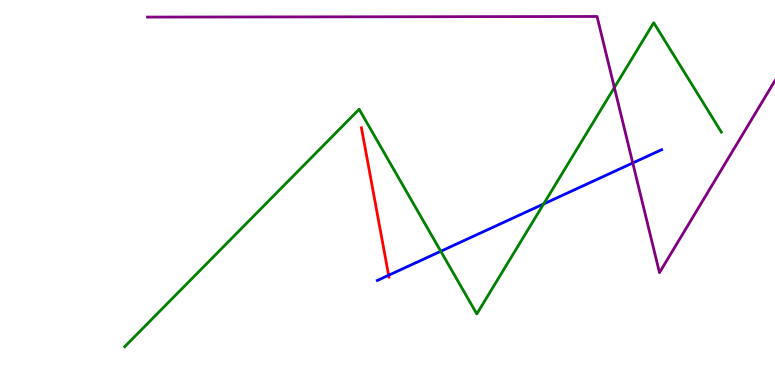[{'lines': ['blue', 'red'], 'intersections': [{'x': 5.01, 'y': 2.85}]}, {'lines': ['green', 'red'], 'intersections': []}, {'lines': ['purple', 'red'], 'intersections': []}, {'lines': ['blue', 'green'], 'intersections': [{'x': 5.69, 'y': 3.47}, {'x': 7.01, 'y': 4.7}]}, {'lines': ['blue', 'purple'], 'intersections': [{'x': 8.16, 'y': 5.77}]}, {'lines': ['green', 'purple'], 'intersections': [{'x': 7.93, 'y': 7.73}]}]